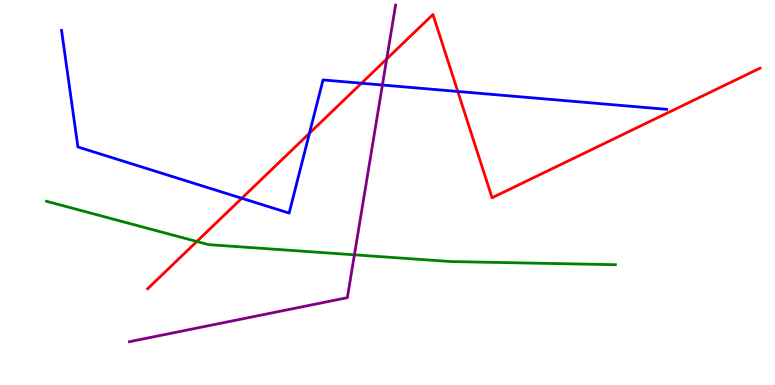[{'lines': ['blue', 'red'], 'intersections': [{'x': 3.12, 'y': 4.85}, {'x': 3.99, 'y': 6.54}, {'x': 4.66, 'y': 7.84}, {'x': 5.91, 'y': 7.62}]}, {'lines': ['green', 'red'], 'intersections': [{'x': 2.54, 'y': 3.73}]}, {'lines': ['purple', 'red'], 'intersections': [{'x': 4.99, 'y': 8.47}]}, {'lines': ['blue', 'green'], 'intersections': []}, {'lines': ['blue', 'purple'], 'intersections': [{'x': 4.93, 'y': 7.79}]}, {'lines': ['green', 'purple'], 'intersections': [{'x': 4.57, 'y': 3.38}]}]